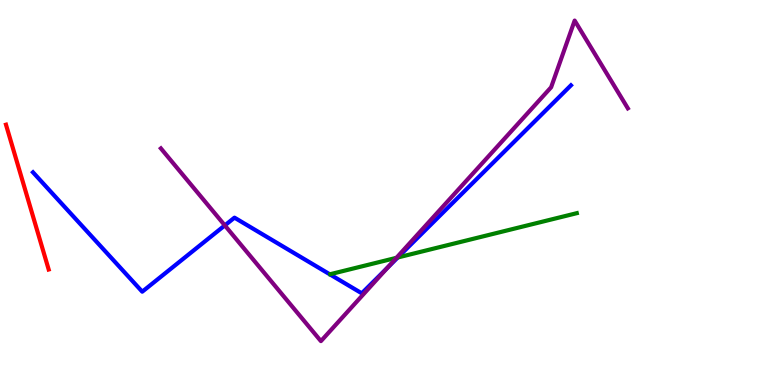[{'lines': ['blue', 'red'], 'intersections': []}, {'lines': ['green', 'red'], 'intersections': []}, {'lines': ['purple', 'red'], 'intersections': []}, {'lines': ['blue', 'green'], 'intersections': [{'x': 5.13, 'y': 3.31}]}, {'lines': ['blue', 'purple'], 'intersections': [{'x': 2.9, 'y': 4.15}, {'x': 5.0, 'y': 3.05}]}, {'lines': ['green', 'purple'], 'intersections': [{'x': 5.12, 'y': 3.3}]}]